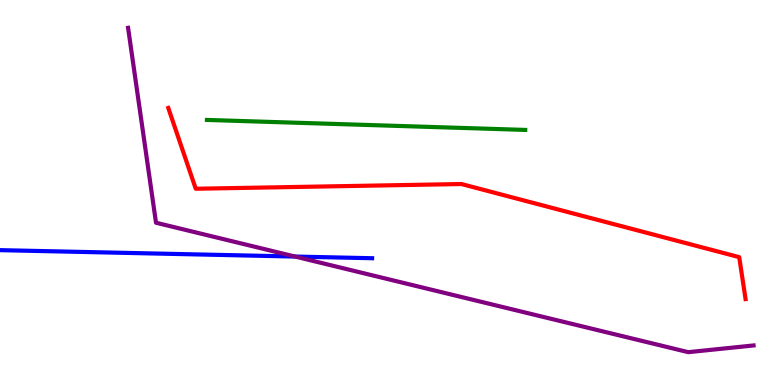[{'lines': ['blue', 'red'], 'intersections': []}, {'lines': ['green', 'red'], 'intersections': []}, {'lines': ['purple', 'red'], 'intersections': []}, {'lines': ['blue', 'green'], 'intersections': []}, {'lines': ['blue', 'purple'], 'intersections': [{'x': 3.81, 'y': 3.34}]}, {'lines': ['green', 'purple'], 'intersections': []}]